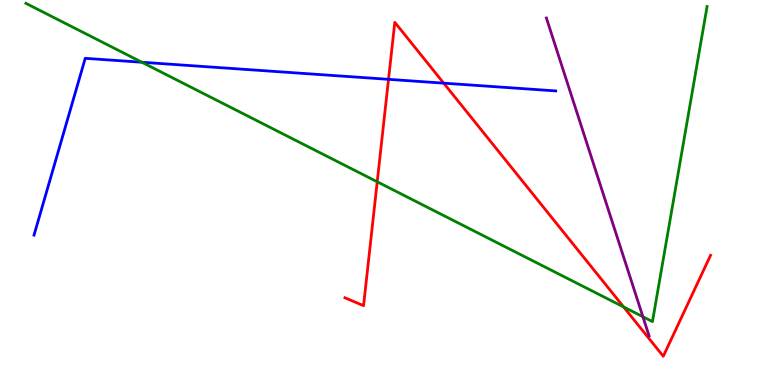[{'lines': ['blue', 'red'], 'intersections': [{'x': 5.01, 'y': 7.94}, {'x': 5.73, 'y': 7.84}]}, {'lines': ['green', 'red'], 'intersections': [{'x': 4.87, 'y': 5.28}, {'x': 8.05, 'y': 2.03}]}, {'lines': ['purple', 'red'], 'intersections': []}, {'lines': ['blue', 'green'], 'intersections': [{'x': 1.83, 'y': 8.38}]}, {'lines': ['blue', 'purple'], 'intersections': []}, {'lines': ['green', 'purple'], 'intersections': [{'x': 8.3, 'y': 1.77}]}]